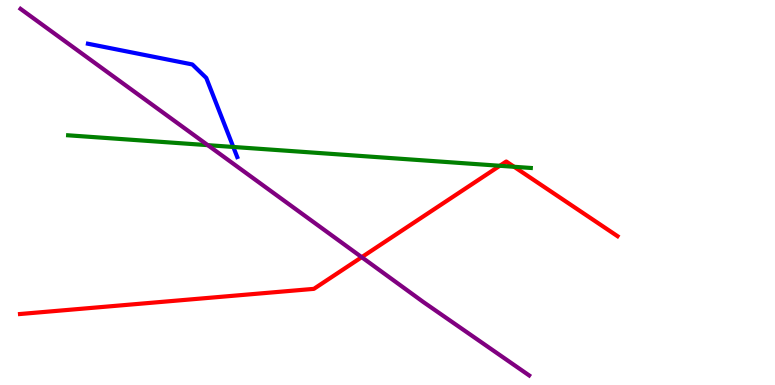[{'lines': ['blue', 'red'], 'intersections': []}, {'lines': ['green', 'red'], 'intersections': [{'x': 6.45, 'y': 5.69}, {'x': 6.63, 'y': 5.67}]}, {'lines': ['purple', 'red'], 'intersections': [{'x': 4.67, 'y': 3.32}]}, {'lines': ['blue', 'green'], 'intersections': [{'x': 3.01, 'y': 6.18}]}, {'lines': ['blue', 'purple'], 'intersections': []}, {'lines': ['green', 'purple'], 'intersections': [{'x': 2.68, 'y': 6.23}]}]